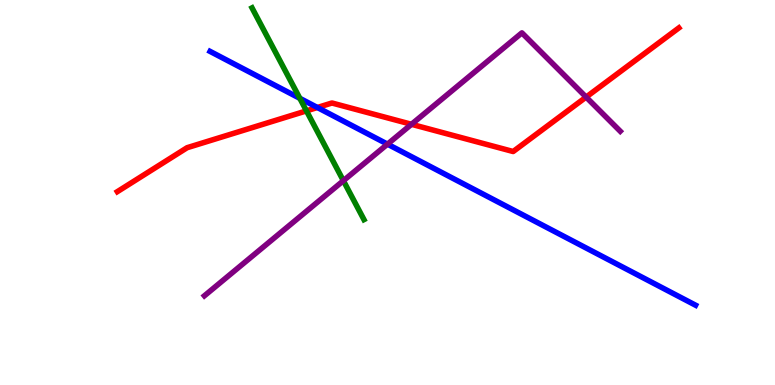[{'lines': ['blue', 'red'], 'intersections': [{'x': 4.1, 'y': 7.21}]}, {'lines': ['green', 'red'], 'intersections': [{'x': 3.95, 'y': 7.12}]}, {'lines': ['purple', 'red'], 'intersections': [{'x': 5.31, 'y': 6.77}, {'x': 7.56, 'y': 7.48}]}, {'lines': ['blue', 'green'], 'intersections': [{'x': 3.87, 'y': 7.45}]}, {'lines': ['blue', 'purple'], 'intersections': [{'x': 5.0, 'y': 6.26}]}, {'lines': ['green', 'purple'], 'intersections': [{'x': 4.43, 'y': 5.31}]}]